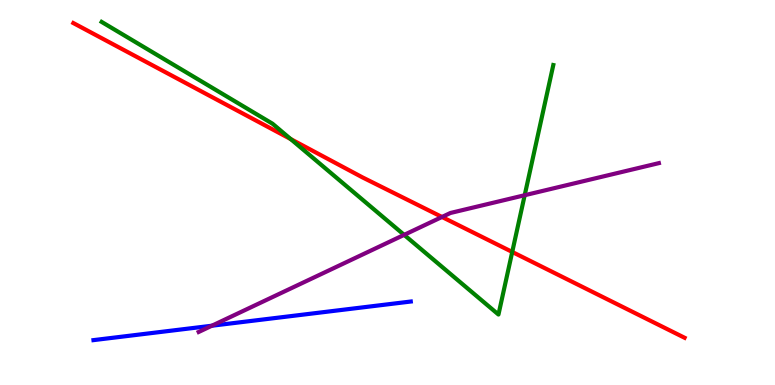[{'lines': ['blue', 'red'], 'intersections': []}, {'lines': ['green', 'red'], 'intersections': [{'x': 3.75, 'y': 6.39}, {'x': 6.61, 'y': 3.46}]}, {'lines': ['purple', 'red'], 'intersections': [{'x': 5.7, 'y': 4.36}]}, {'lines': ['blue', 'green'], 'intersections': []}, {'lines': ['blue', 'purple'], 'intersections': [{'x': 2.73, 'y': 1.54}]}, {'lines': ['green', 'purple'], 'intersections': [{'x': 5.21, 'y': 3.9}, {'x': 6.77, 'y': 4.93}]}]